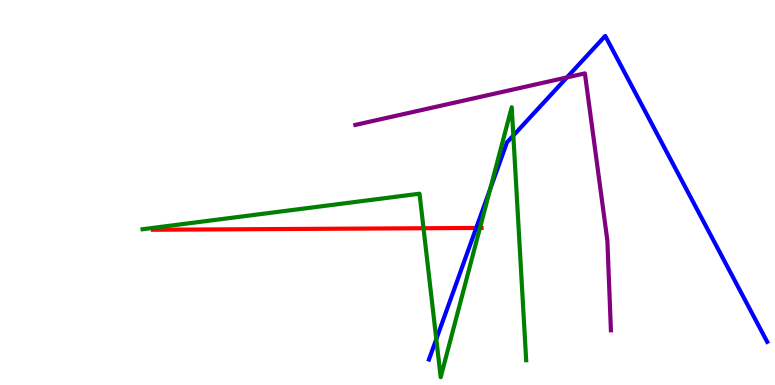[{'lines': ['blue', 'red'], 'intersections': [{'x': 6.14, 'y': 4.08}]}, {'lines': ['green', 'red'], 'intersections': [{'x': 5.46, 'y': 4.07}, {'x': 6.19, 'y': 4.08}]}, {'lines': ['purple', 'red'], 'intersections': []}, {'lines': ['blue', 'green'], 'intersections': [{'x': 5.63, 'y': 1.19}, {'x': 6.33, 'y': 5.09}, {'x': 6.62, 'y': 6.48}]}, {'lines': ['blue', 'purple'], 'intersections': [{'x': 7.32, 'y': 7.99}]}, {'lines': ['green', 'purple'], 'intersections': []}]